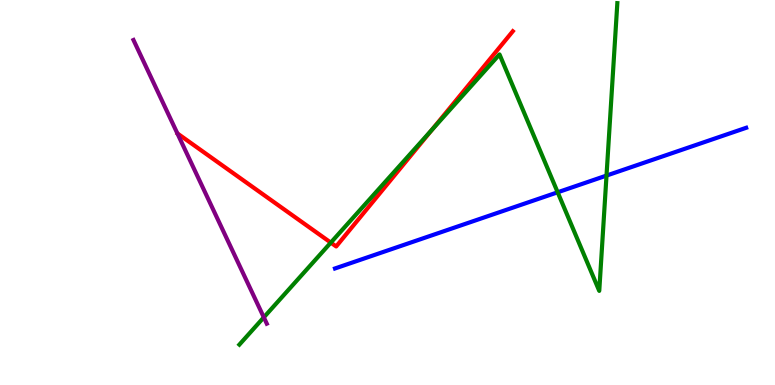[{'lines': ['blue', 'red'], 'intersections': []}, {'lines': ['green', 'red'], 'intersections': [{'x': 4.27, 'y': 3.7}, {'x': 5.57, 'y': 6.63}]}, {'lines': ['purple', 'red'], 'intersections': []}, {'lines': ['blue', 'green'], 'intersections': [{'x': 7.2, 'y': 5.01}, {'x': 7.83, 'y': 5.44}]}, {'lines': ['blue', 'purple'], 'intersections': []}, {'lines': ['green', 'purple'], 'intersections': [{'x': 3.4, 'y': 1.76}]}]